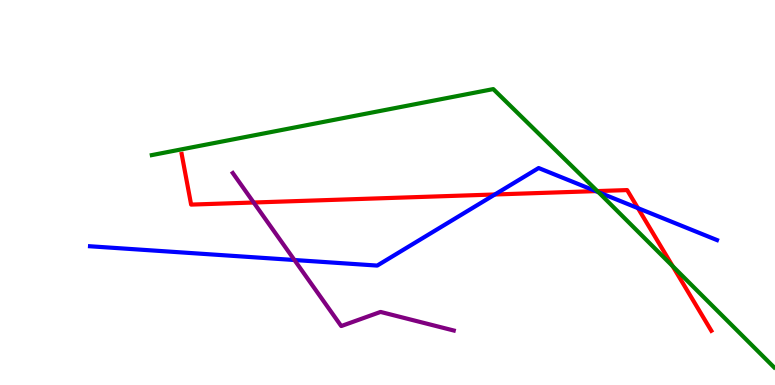[{'lines': ['blue', 'red'], 'intersections': [{'x': 6.39, 'y': 4.95}, {'x': 7.69, 'y': 5.04}, {'x': 8.23, 'y': 4.59}]}, {'lines': ['green', 'red'], 'intersections': [{'x': 7.71, 'y': 5.04}, {'x': 8.68, 'y': 3.09}]}, {'lines': ['purple', 'red'], 'intersections': [{'x': 3.27, 'y': 4.74}]}, {'lines': ['blue', 'green'], 'intersections': [{'x': 7.72, 'y': 5.01}]}, {'lines': ['blue', 'purple'], 'intersections': [{'x': 3.8, 'y': 3.25}]}, {'lines': ['green', 'purple'], 'intersections': []}]